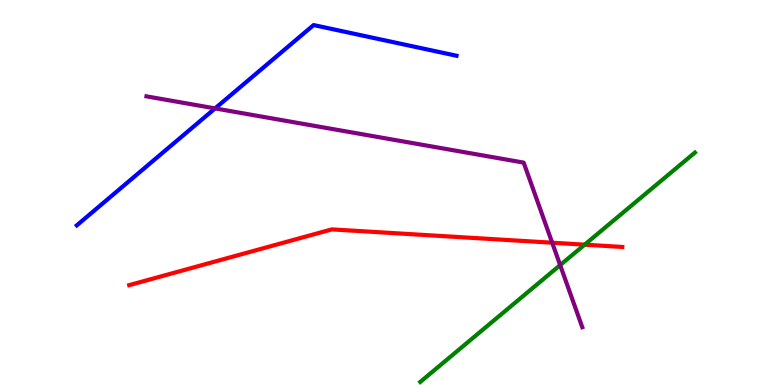[{'lines': ['blue', 'red'], 'intersections': []}, {'lines': ['green', 'red'], 'intersections': [{'x': 7.54, 'y': 3.64}]}, {'lines': ['purple', 'red'], 'intersections': [{'x': 7.13, 'y': 3.7}]}, {'lines': ['blue', 'green'], 'intersections': []}, {'lines': ['blue', 'purple'], 'intersections': [{'x': 2.78, 'y': 7.18}]}, {'lines': ['green', 'purple'], 'intersections': [{'x': 7.23, 'y': 3.11}]}]